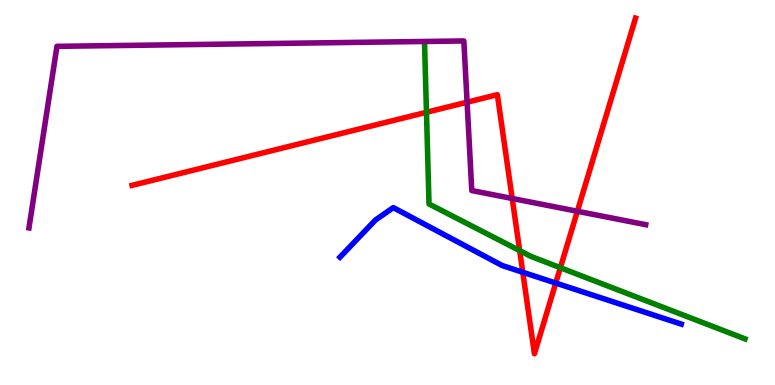[{'lines': ['blue', 'red'], 'intersections': [{'x': 6.75, 'y': 2.93}, {'x': 7.17, 'y': 2.65}]}, {'lines': ['green', 'red'], 'intersections': [{'x': 5.5, 'y': 7.08}, {'x': 6.71, 'y': 3.49}, {'x': 7.23, 'y': 3.05}]}, {'lines': ['purple', 'red'], 'intersections': [{'x': 6.03, 'y': 7.35}, {'x': 6.61, 'y': 4.84}, {'x': 7.45, 'y': 4.51}]}, {'lines': ['blue', 'green'], 'intersections': []}, {'lines': ['blue', 'purple'], 'intersections': []}, {'lines': ['green', 'purple'], 'intersections': []}]